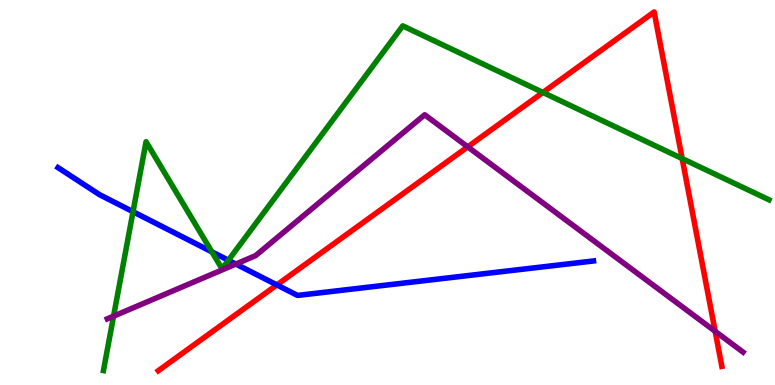[{'lines': ['blue', 'red'], 'intersections': [{'x': 3.57, 'y': 2.6}]}, {'lines': ['green', 'red'], 'intersections': [{'x': 7.01, 'y': 7.6}, {'x': 8.8, 'y': 5.88}]}, {'lines': ['purple', 'red'], 'intersections': [{'x': 6.04, 'y': 6.19}, {'x': 9.23, 'y': 1.39}]}, {'lines': ['blue', 'green'], 'intersections': [{'x': 1.72, 'y': 4.5}, {'x': 2.73, 'y': 3.46}, {'x': 2.95, 'y': 3.24}]}, {'lines': ['blue', 'purple'], 'intersections': [{'x': 3.04, 'y': 3.14}]}, {'lines': ['green', 'purple'], 'intersections': [{'x': 1.47, 'y': 1.79}]}]